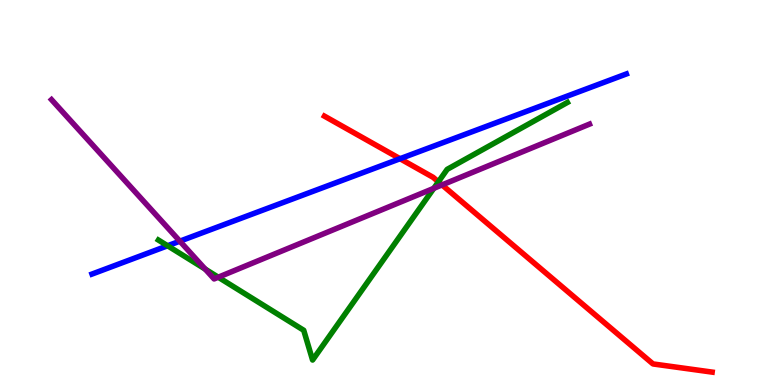[{'lines': ['blue', 'red'], 'intersections': [{'x': 5.16, 'y': 5.88}]}, {'lines': ['green', 'red'], 'intersections': [{'x': 5.66, 'y': 5.28}]}, {'lines': ['purple', 'red'], 'intersections': [{'x': 5.7, 'y': 5.2}]}, {'lines': ['blue', 'green'], 'intersections': [{'x': 2.16, 'y': 3.62}]}, {'lines': ['blue', 'purple'], 'intersections': [{'x': 2.32, 'y': 3.74}]}, {'lines': ['green', 'purple'], 'intersections': [{'x': 2.65, 'y': 3.01}, {'x': 2.82, 'y': 2.8}, {'x': 5.6, 'y': 5.11}]}]